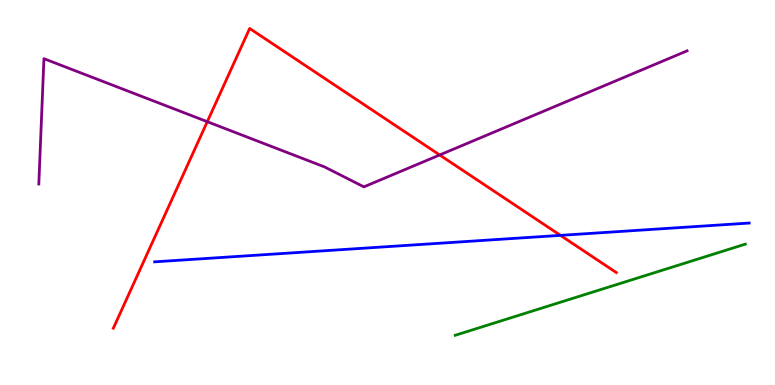[{'lines': ['blue', 'red'], 'intersections': [{'x': 7.23, 'y': 3.89}]}, {'lines': ['green', 'red'], 'intersections': []}, {'lines': ['purple', 'red'], 'intersections': [{'x': 2.67, 'y': 6.84}, {'x': 5.67, 'y': 5.97}]}, {'lines': ['blue', 'green'], 'intersections': []}, {'lines': ['blue', 'purple'], 'intersections': []}, {'lines': ['green', 'purple'], 'intersections': []}]